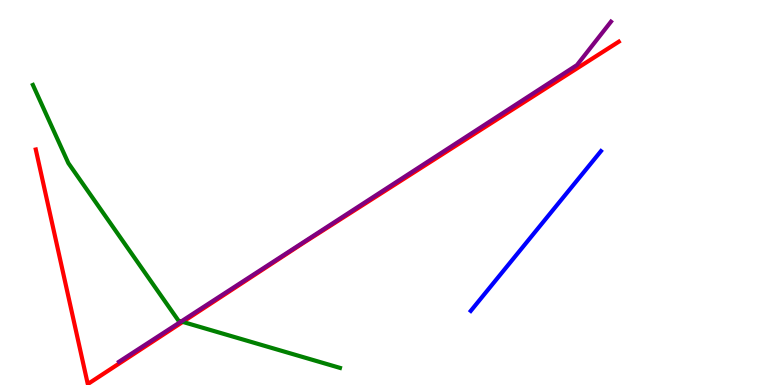[{'lines': ['blue', 'red'], 'intersections': []}, {'lines': ['green', 'red'], 'intersections': [{'x': 2.36, 'y': 1.64}]}, {'lines': ['purple', 'red'], 'intersections': []}, {'lines': ['blue', 'green'], 'intersections': []}, {'lines': ['blue', 'purple'], 'intersections': []}, {'lines': ['green', 'purple'], 'intersections': [{'x': 2.34, 'y': 1.65}]}]